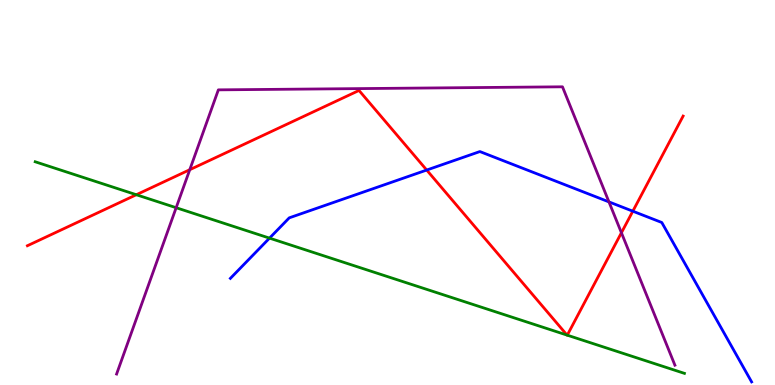[{'lines': ['blue', 'red'], 'intersections': [{'x': 5.51, 'y': 5.58}, {'x': 8.17, 'y': 4.51}]}, {'lines': ['green', 'red'], 'intersections': [{'x': 1.76, 'y': 4.94}, {'x': 7.32, 'y': 1.3}, {'x': 7.32, 'y': 1.29}]}, {'lines': ['purple', 'red'], 'intersections': [{'x': 2.45, 'y': 5.59}, {'x': 8.02, 'y': 3.95}]}, {'lines': ['blue', 'green'], 'intersections': [{'x': 3.48, 'y': 3.81}]}, {'lines': ['blue', 'purple'], 'intersections': [{'x': 7.86, 'y': 4.76}]}, {'lines': ['green', 'purple'], 'intersections': [{'x': 2.27, 'y': 4.6}]}]